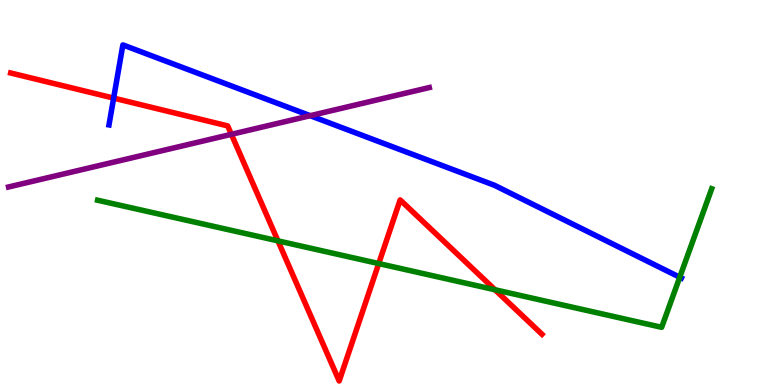[{'lines': ['blue', 'red'], 'intersections': [{'x': 1.47, 'y': 7.45}]}, {'lines': ['green', 'red'], 'intersections': [{'x': 3.59, 'y': 3.74}, {'x': 4.89, 'y': 3.15}, {'x': 6.39, 'y': 2.47}]}, {'lines': ['purple', 'red'], 'intersections': [{'x': 2.99, 'y': 6.51}]}, {'lines': ['blue', 'green'], 'intersections': [{'x': 8.77, 'y': 2.8}]}, {'lines': ['blue', 'purple'], 'intersections': [{'x': 4.0, 'y': 7.0}]}, {'lines': ['green', 'purple'], 'intersections': []}]